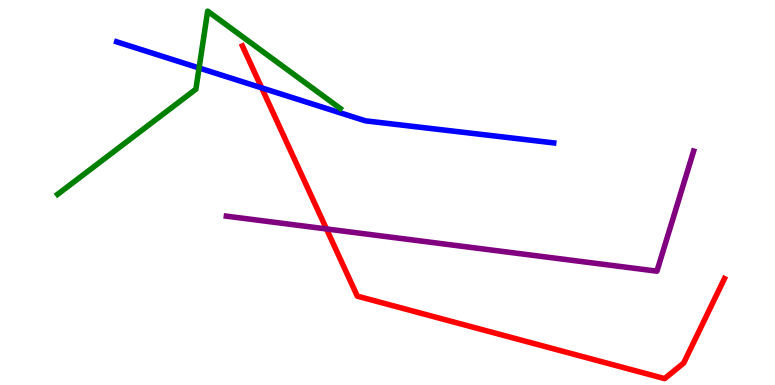[{'lines': ['blue', 'red'], 'intersections': [{'x': 3.38, 'y': 7.72}]}, {'lines': ['green', 'red'], 'intersections': []}, {'lines': ['purple', 'red'], 'intersections': [{'x': 4.21, 'y': 4.05}]}, {'lines': ['blue', 'green'], 'intersections': [{'x': 2.57, 'y': 8.23}]}, {'lines': ['blue', 'purple'], 'intersections': []}, {'lines': ['green', 'purple'], 'intersections': []}]